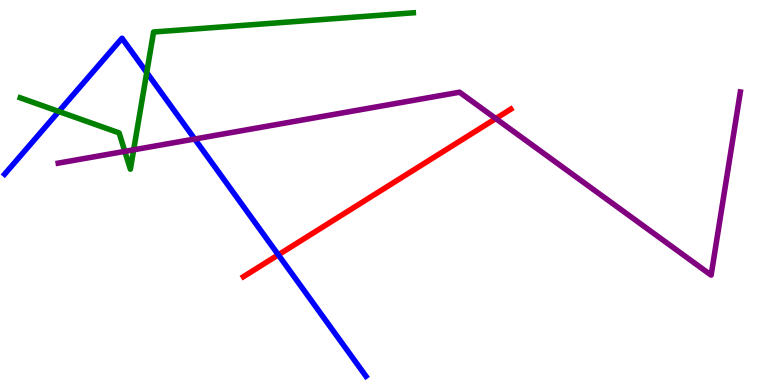[{'lines': ['blue', 'red'], 'intersections': [{'x': 3.59, 'y': 3.38}]}, {'lines': ['green', 'red'], 'intersections': []}, {'lines': ['purple', 'red'], 'intersections': [{'x': 6.4, 'y': 6.92}]}, {'lines': ['blue', 'green'], 'intersections': [{'x': 0.758, 'y': 7.1}, {'x': 1.89, 'y': 8.12}]}, {'lines': ['blue', 'purple'], 'intersections': [{'x': 2.51, 'y': 6.39}]}, {'lines': ['green', 'purple'], 'intersections': [{'x': 1.61, 'y': 6.07}, {'x': 1.72, 'y': 6.11}]}]